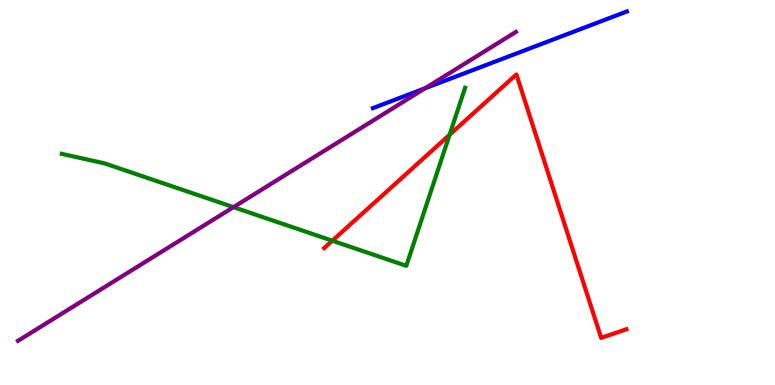[{'lines': ['blue', 'red'], 'intersections': []}, {'lines': ['green', 'red'], 'intersections': [{'x': 4.29, 'y': 3.75}, {'x': 5.8, 'y': 6.5}]}, {'lines': ['purple', 'red'], 'intersections': []}, {'lines': ['blue', 'green'], 'intersections': []}, {'lines': ['blue', 'purple'], 'intersections': [{'x': 5.49, 'y': 7.71}]}, {'lines': ['green', 'purple'], 'intersections': [{'x': 3.01, 'y': 4.62}]}]